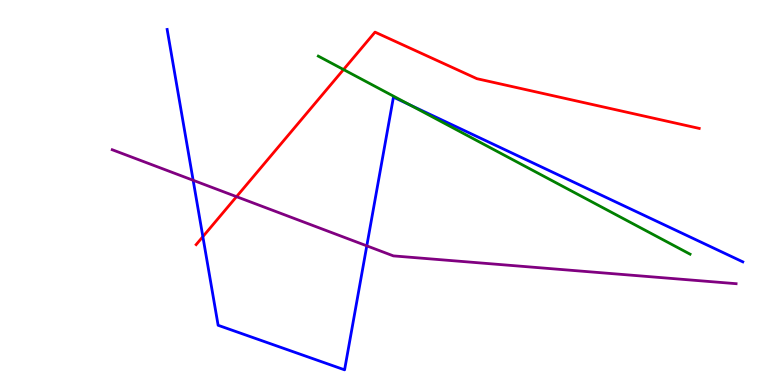[{'lines': ['blue', 'red'], 'intersections': [{'x': 2.62, 'y': 3.85}]}, {'lines': ['green', 'red'], 'intersections': [{'x': 4.43, 'y': 8.19}]}, {'lines': ['purple', 'red'], 'intersections': [{'x': 3.05, 'y': 4.89}]}, {'lines': ['blue', 'green'], 'intersections': [{'x': 5.29, 'y': 7.27}]}, {'lines': ['blue', 'purple'], 'intersections': [{'x': 2.49, 'y': 5.32}, {'x': 4.73, 'y': 3.61}]}, {'lines': ['green', 'purple'], 'intersections': []}]